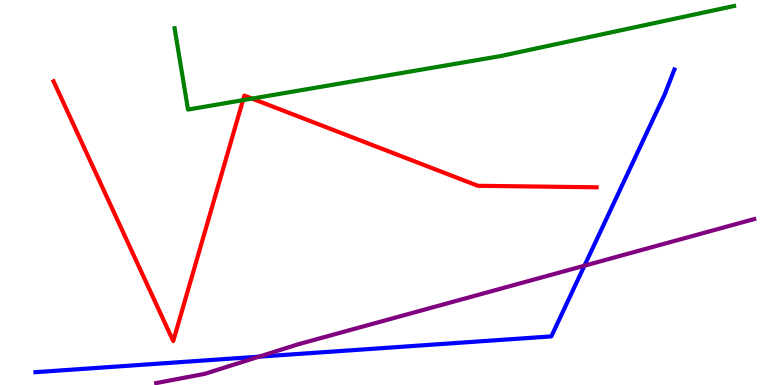[{'lines': ['blue', 'red'], 'intersections': []}, {'lines': ['green', 'red'], 'intersections': [{'x': 3.14, 'y': 7.4}, {'x': 3.25, 'y': 7.44}]}, {'lines': ['purple', 'red'], 'intersections': []}, {'lines': ['blue', 'green'], 'intersections': []}, {'lines': ['blue', 'purple'], 'intersections': [{'x': 3.34, 'y': 0.736}, {'x': 7.54, 'y': 3.1}]}, {'lines': ['green', 'purple'], 'intersections': []}]